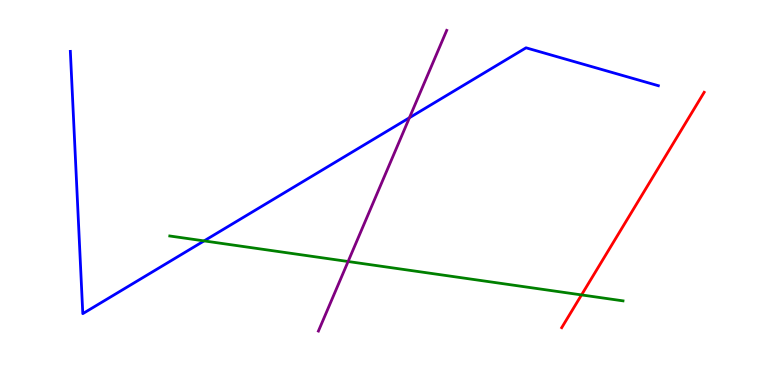[{'lines': ['blue', 'red'], 'intersections': []}, {'lines': ['green', 'red'], 'intersections': [{'x': 7.5, 'y': 2.34}]}, {'lines': ['purple', 'red'], 'intersections': []}, {'lines': ['blue', 'green'], 'intersections': [{'x': 2.63, 'y': 3.74}]}, {'lines': ['blue', 'purple'], 'intersections': [{'x': 5.28, 'y': 6.94}]}, {'lines': ['green', 'purple'], 'intersections': [{'x': 4.49, 'y': 3.21}]}]